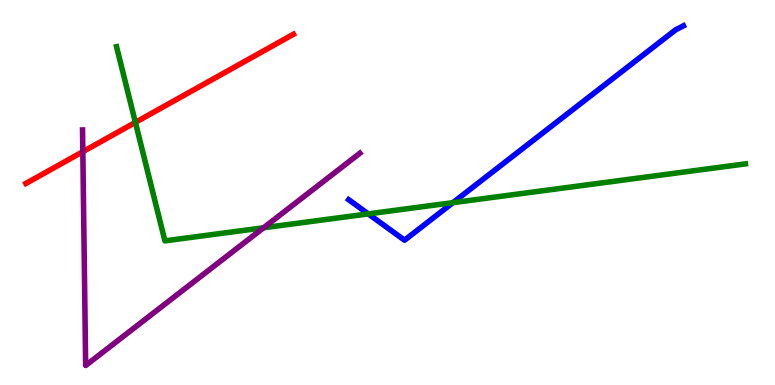[{'lines': ['blue', 'red'], 'intersections': []}, {'lines': ['green', 'red'], 'intersections': [{'x': 1.75, 'y': 6.82}]}, {'lines': ['purple', 'red'], 'intersections': [{'x': 1.07, 'y': 6.06}]}, {'lines': ['blue', 'green'], 'intersections': [{'x': 4.75, 'y': 4.44}, {'x': 5.84, 'y': 4.74}]}, {'lines': ['blue', 'purple'], 'intersections': []}, {'lines': ['green', 'purple'], 'intersections': [{'x': 3.4, 'y': 4.08}]}]